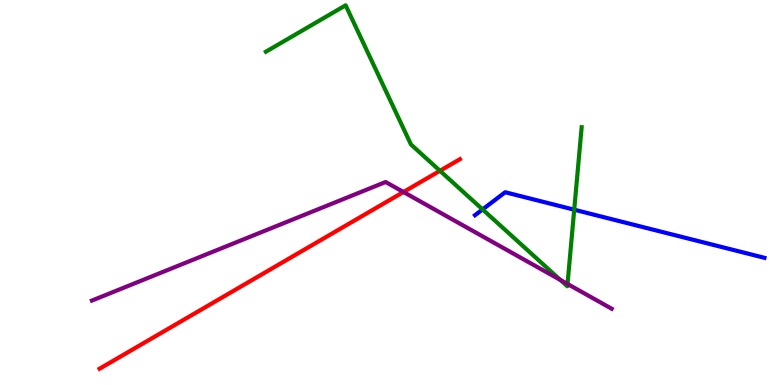[{'lines': ['blue', 'red'], 'intersections': []}, {'lines': ['green', 'red'], 'intersections': [{'x': 5.68, 'y': 5.56}]}, {'lines': ['purple', 'red'], 'intersections': [{'x': 5.21, 'y': 5.01}]}, {'lines': ['blue', 'green'], 'intersections': [{'x': 6.23, 'y': 4.56}, {'x': 7.41, 'y': 4.55}]}, {'lines': ['blue', 'purple'], 'intersections': []}, {'lines': ['green', 'purple'], 'intersections': [{'x': 7.23, 'y': 2.73}, {'x': 7.32, 'y': 2.62}]}]